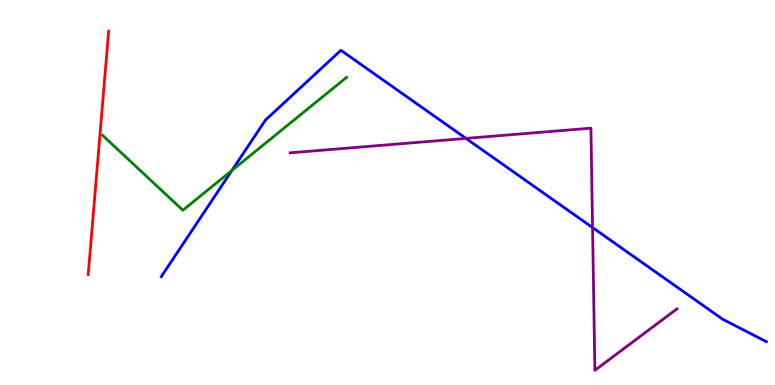[{'lines': ['blue', 'red'], 'intersections': []}, {'lines': ['green', 'red'], 'intersections': []}, {'lines': ['purple', 'red'], 'intersections': []}, {'lines': ['blue', 'green'], 'intersections': [{'x': 2.99, 'y': 5.57}]}, {'lines': ['blue', 'purple'], 'intersections': [{'x': 6.01, 'y': 6.4}, {'x': 7.65, 'y': 4.09}]}, {'lines': ['green', 'purple'], 'intersections': []}]